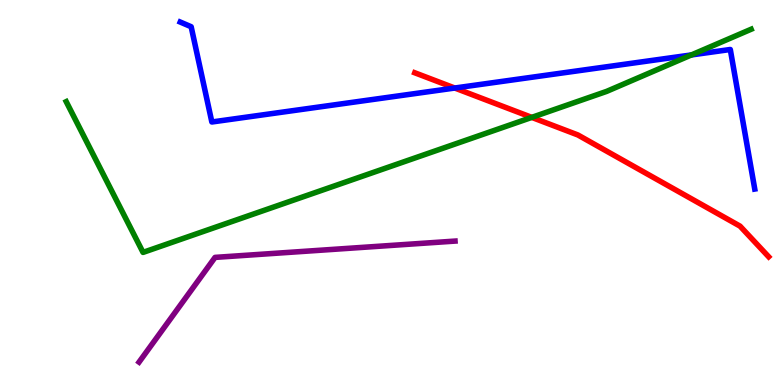[{'lines': ['blue', 'red'], 'intersections': [{'x': 5.87, 'y': 7.71}]}, {'lines': ['green', 'red'], 'intersections': [{'x': 6.86, 'y': 6.95}]}, {'lines': ['purple', 'red'], 'intersections': []}, {'lines': ['blue', 'green'], 'intersections': [{'x': 8.92, 'y': 8.57}]}, {'lines': ['blue', 'purple'], 'intersections': []}, {'lines': ['green', 'purple'], 'intersections': []}]